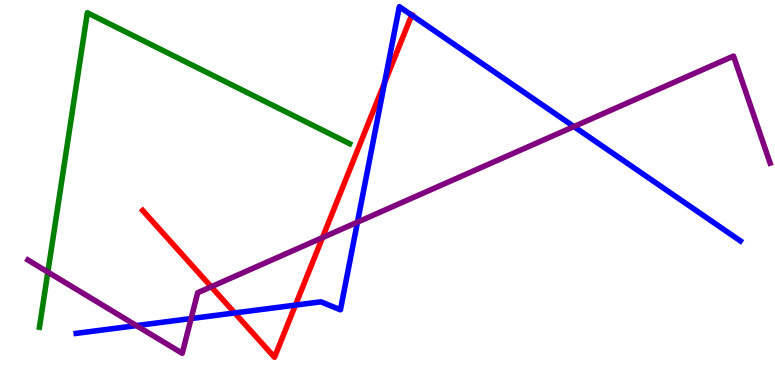[{'lines': ['blue', 'red'], 'intersections': [{'x': 3.03, 'y': 1.87}, {'x': 3.81, 'y': 2.08}, {'x': 4.96, 'y': 7.85}, {'x': 5.31, 'y': 9.61}]}, {'lines': ['green', 'red'], 'intersections': []}, {'lines': ['purple', 'red'], 'intersections': [{'x': 2.73, 'y': 2.55}, {'x': 4.16, 'y': 3.83}]}, {'lines': ['blue', 'green'], 'intersections': []}, {'lines': ['blue', 'purple'], 'intersections': [{'x': 1.76, 'y': 1.54}, {'x': 2.47, 'y': 1.73}, {'x': 4.61, 'y': 4.23}, {'x': 7.41, 'y': 6.71}]}, {'lines': ['green', 'purple'], 'intersections': [{'x': 0.618, 'y': 2.93}]}]